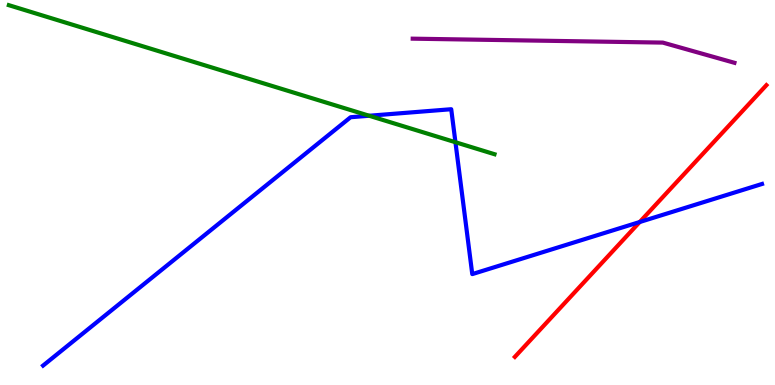[{'lines': ['blue', 'red'], 'intersections': [{'x': 8.25, 'y': 4.23}]}, {'lines': ['green', 'red'], 'intersections': []}, {'lines': ['purple', 'red'], 'intersections': []}, {'lines': ['blue', 'green'], 'intersections': [{'x': 4.76, 'y': 6.99}, {'x': 5.88, 'y': 6.31}]}, {'lines': ['blue', 'purple'], 'intersections': []}, {'lines': ['green', 'purple'], 'intersections': []}]